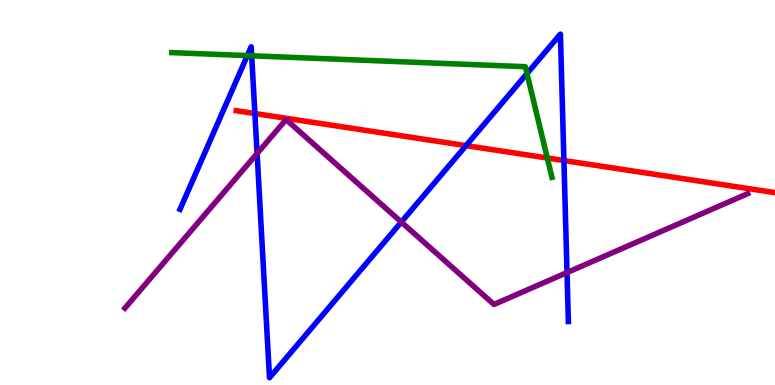[{'lines': ['blue', 'red'], 'intersections': [{'x': 3.29, 'y': 7.05}, {'x': 6.01, 'y': 6.22}, {'x': 7.28, 'y': 5.83}]}, {'lines': ['green', 'red'], 'intersections': [{'x': 7.06, 'y': 5.9}]}, {'lines': ['purple', 'red'], 'intersections': []}, {'lines': ['blue', 'green'], 'intersections': [{'x': 3.19, 'y': 8.56}, {'x': 3.25, 'y': 8.55}, {'x': 6.8, 'y': 8.09}]}, {'lines': ['blue', 'purple'], 'intersections': [{'x': 3.32, 'y': 6.01}, {'x': 5.18, 'y': 4.23}, {'x': 7.32, 'y': 2.92}]}, {'lines': ['green', 'purple'], 'intersections': []}]